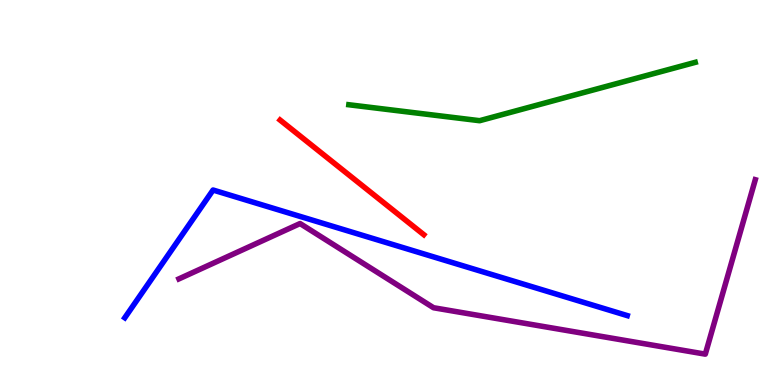[{'lines': ['blue', 'red'], 'intersections': []}, {'lines': ['green', 'red'], 'intersections': []}, {'lines': ['purple', 'red'], 'intersections': []}, {'lines': ['blue', 'green'], 'intersections': []}, {'lines': ['blue', 'purple'], 'intersections': []}, {'lines': ['green', 'purple'], 'intersections': []}]